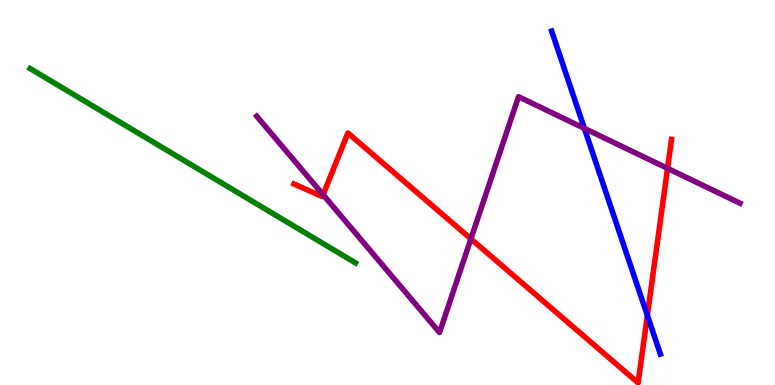[{'lines': ['blue', 'red'], 'intersections': [{'x': 8.35, 'y': 1.81}]}, {'lines': ['green', 'red'], 'intersections': []}, {'lines': ['purple', 'red'], 'intersections': [{'x': 4.17, 'y': 4.94}, {'x': 6.08, 'y': 3.8}, {'x': 8.61, 'y': 5.63}]}, {'lines': ['blue', 'green'], 'intersections': []}, {'lines': ['blue', 'purple'], 'intersections': [{'x': 7.54, 'y': 6.67}]}, {'lines': ['green', 'purple'], 'intersections': []}]